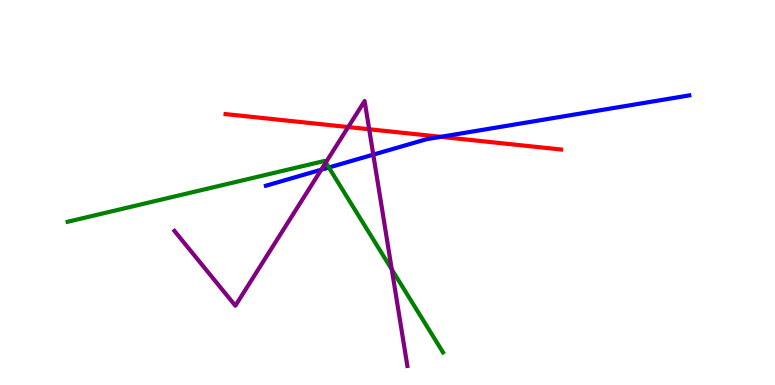[{'lines': ['blue', 'red'], 'intersections': [{'x': 5.69, 'y': 6.45}]}, {'lines': ['green', 'red'], 'intersections': []}, {'lines': ['purple', 'red'], 'intersections': [{'x': 4.49, 'y': 6.7}, {'x': 4.76, 'y': 6.64}]}, {'lines': ['blue', 'green'], 'intersections': [{'x': 4.24, 'y': 5.65}]}, {'lines': ['blue', 'purple'], 'intersections': [{'x': 4.15, 'y': 5.59}, {'x': 4.82, 'y': 5.98}]}, {'lines': ['green', 'purple'], 'intersections': [{'x': 4.2, 'y': 5.78}, {'x': 5.06, 'y': 3.0}]}]